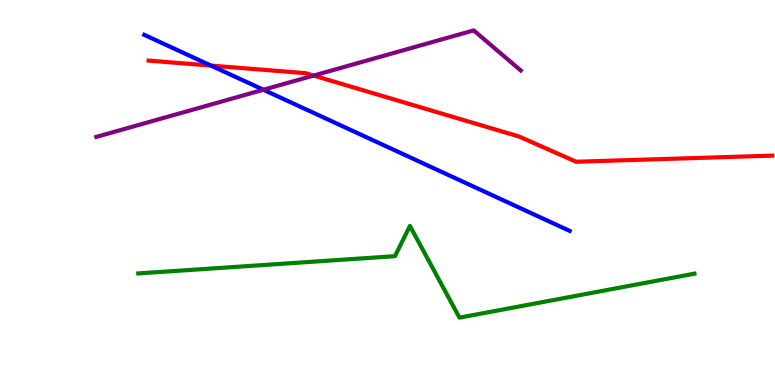[{'lines': ['blue', 'red'], 'intersections': [{'x': 2.72, 'y': 8.3}]}, {'lines': ['green', 'red'], 'intersections': []}, {'lines': ['purple', 'red'], 'intersections': [{'x': 4.05, 'y': 8.04}]}, {'lines': ['blue', 'green'], 'intersections': []}, {'lines': ['blue', 'purple'], 'intersections': [{'x': 3.4, 'y': 7.67}]}, {'lines': ['green', 'purple'], 'intersections': []}]